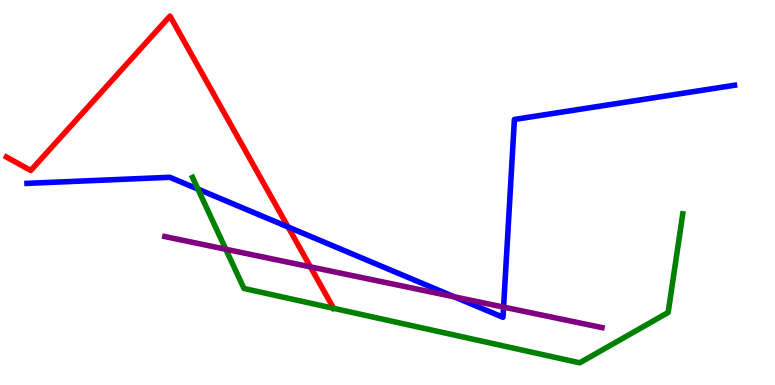[{'lines': ['blue', 'red'], 'intersections': [{'x': 3.72, 'y': 4.1}]}, {'lines': ['green', 'red'], 'intersections': []}, {'lines': ['purple', 'red'], 'intersections': [{'x': 4.01, 'y': 3.07}]}, {'lines': ['blue', 'green'], 'intersections': [{'x': 2.55, 'y': 5.09}]}, {'lines': ['blue', 'purple'], 'intersections': [{'x': 5.86, 'y': 2.29}, {'x': 6.5, 'y': 2.02}]}, {'lines': ['green', 'purple'], 'intersections': [{'x': 2.91, 'y': 3.53}]}]